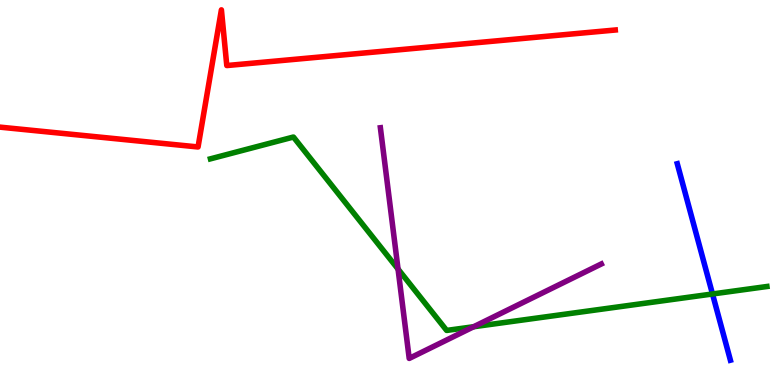[{'lines': ['blue', 'red'], 'intersections': []}, {'lines': ['green', 'red'], 'intersections': []}, {'lines': ['purple', 'red'], 'intersections': []}, {'lines': ['blue', 'green'], 'intersections': [{'x': 9.19, 'y': 2.36}]}, {'lines': ['blue', 'purple'], 'intersections': []}, {'lines': ['green', 'purple'], 'intersections': [{'x': 5.14, 'y': 3.01}, {'x': 6.11, 'y': 1.51}]}]